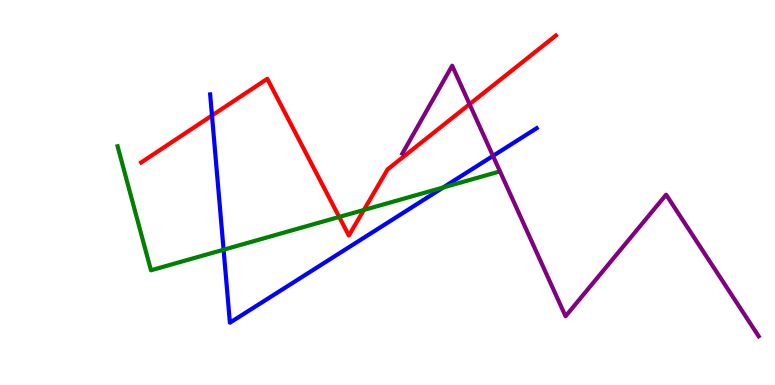[{'lines': ['blue', 'red'], 'intersections': [{'x': 2.74, 'y': 7.0}]}, {'lines': ['green', 'red'], 'intersections': [{'x': 4.38, 'y': 4.36}, {'x': 4.69, 'y': 4.55}]}, {'lines': ['purple', 'red'], 'intersections': [{'x': 6.06, 'y': 7.29}]}, {'lines': ['blue', 'green'], 'intersections': [{'x': 2.89, 'y': 3.51}, {'x': 5.72, 'y': 5.13}]}, {'lines': ['blue', 'purple'], 'intersections': [{'x': 6.36, 'y': 5.95}]}, {'lines': ['green', 'purple'], 'intersections': []}]